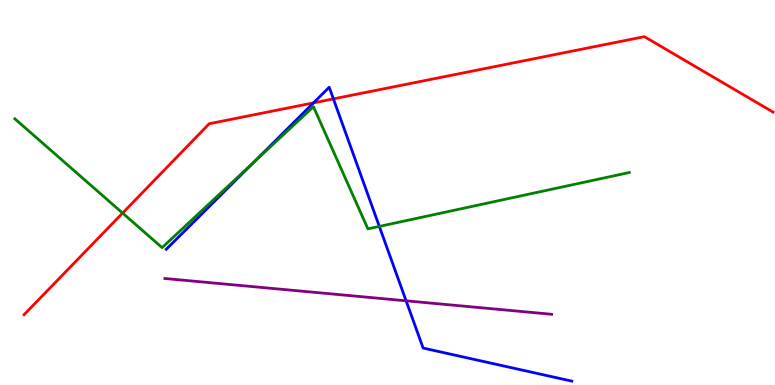[{'lines': ['blue', 'red'], 'intersections': [{'x': 4.05, 'y': 7.33}, {'x': 4.3, 'y': 7.43}]}, {'lines': ['green', 'red'], 'intersections': [{'x': 1.58, 'y': 4.47}]}, {'lines': ['purple', 'red'], 'intersections': []}, {'lines': ['blue', 'green'], 'intersections': [{'x': 3.27, 'y': 5.78}, {'x': 4.89, 'y': 4.12}]}, {'lines': ['blue', 'purple'], 'intersections': [{'x': 5.24, 'y': 2.19}]}, {'lines': ['green', 'purple'], 'intersections': []}]